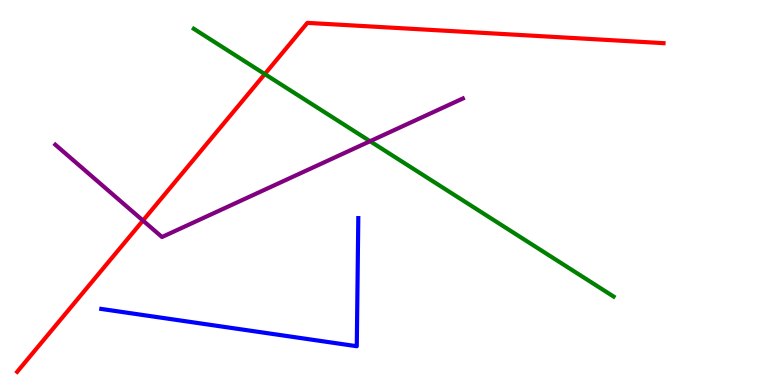[{'lines': ['blue', 'red'], 'intersections': []}, {'lines': ['green', 'red'], 'intersections': [{'x': 3.42, 'y': 8.08}]}, {'lines': ['purple', 'red'], 'intersections': [{'x': 1.84, 'y': 4.27}]}, {'lines': ['blue', 'green'], 'intersections': []}, {'lines': ['blue', 'purple'], 'intersections': []}, {'lines': ['green', 'purple'], 'intersections': [{'x': 4.77, 'y': 6.33}]}]